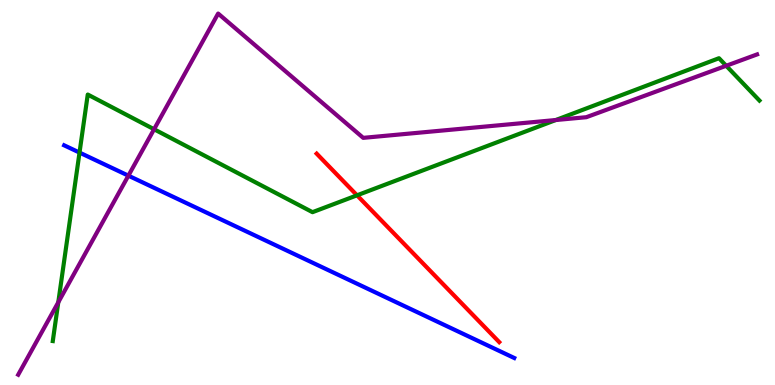[{'lines': ['blue', 'red'], 'intersections': []}, {'lines': ['green', 'red'], 'intersections': [{'x': 4.61, 'y': 4.93}]}, {'lines': ['purple', 'red'], 'intersections': []}, {'lines': ['blue', 'green'], 'intersections': [{'x': 1.03, 'y': 6.04}]}, {'lines': ['blue', 'purple'], 'intersections': [{'x': 1.66, 'y': 5.44}]}, {'lines': ['green', 'purple'], 'intersections': [{'x': 0.752, 'y': 2.15}, {'x': 1.99, 'y': 6.64}, {'x': 7.17, 'y': 6.88}, {'x': 9.37, 'y': 8.29}]}]